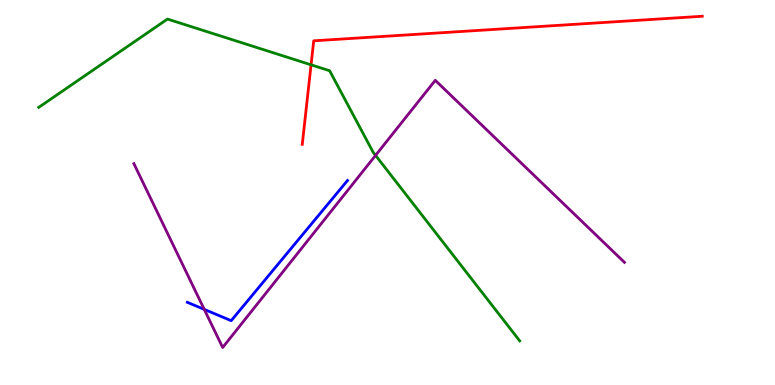[{'lines': ['blue', 'red'], 'intersections': []}, {'lines': ['green', 'red'], 'intersections': [{'x': 4.01, 'y': 8.32}]}, {'lines': ['purple', 'red'], 'intersections': []}, {'lines': ['blue', 'green'], 'intersections': []}, {'lines': ['blue', 'purple'], 'intersections': [{'x': 2.64, 'y': 1.96}]}, {'lines': ['green', 'purple'], 'intersections': [{'x': 4.85, 'y': 5.96}]}]